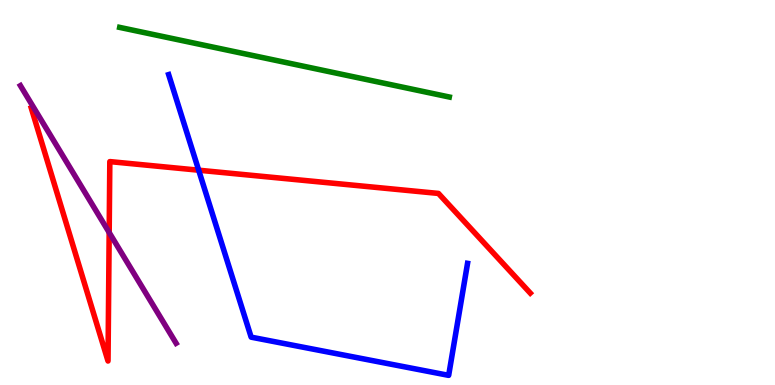[{'lines': ['blue', 'red'], 'intersections': [{'x': 2.56, 'y': 5.58}]}, {'lines': ['green', 'red'], 'intersections': []}, {'lines': ['purple', 'red'], 'intersections': [{'x': 1.41, 'y': 3.96}]}, {'lines': ['blue', 'green'], 'intersections': []}, {'lines': ['blue', 'purple'], 'intersections': []}, {'lines': ['green', 'purple'], 'intersections': []}]